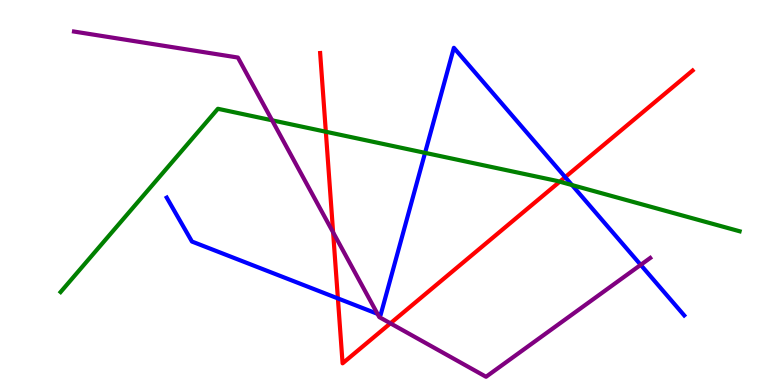[{'lines': ['blue', 'red'], 'intersections': [{'x': 4.36, 'y': 2.25}, {'x': 7.29, 'y': 5.4}]}, {'lines': ['green', 'red'], 'intersections': [{'x': 4.2, 'y': 6.58}, {'x': 7.22, 'y': 5.28}]}, {'lines': ['purple', 'red'], 'intersections': [{'x': 4.3, 'y': 3.97}, {'x': 5.04, 'y': 1.6}]}, {'lines': ['blue', 'green'], 'intersections': [{'x': 5.48, 'y': 6.03}, {'x': 7.38, 'y': 5.19}]}, {'lines': ['blue', 'purple'], 'intersections': [{'x': 4.87, 'y': 1.85}, {'x': 8.27, 'y': 3.12}]}, {'lines': ['green', 'purple'], 'intersections': [{'x': 3.51, 'y': 6.88}]}]